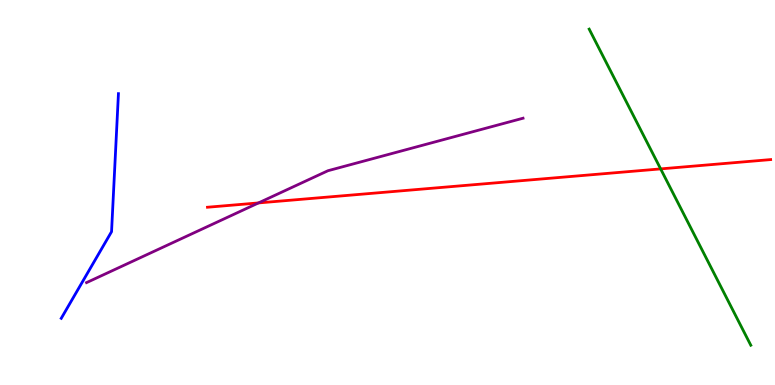[{'lines': ['blue', 'red'], 'intersections': []}, {'lines': ['green', 'red'], 'intersections': [{'x': 8.52, 'y': 5.61}]}, {'lines': ['purple', 'red'], 'intersections': [{'x': 3.34, 'y': 4.73}]}, {'lines': ['blue', 'green'], 'intersections': []}, {'lines': ['blue', 'purple'], 'intersections': []}, {'lines': ['green', 'purple'], 'intersections': []}]